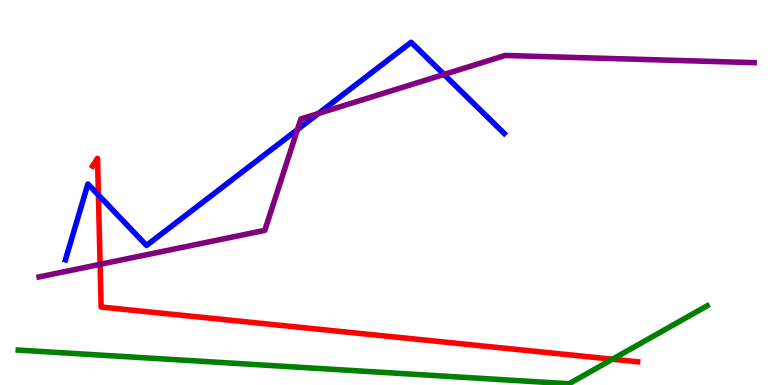[{'lines': ['blue', 'red'], 'intersections': [{'x': 1.27, 'y': 4.93}]}, {'lines': ['green', 'red'], 'intersections': [{'x': 7.9, 'y': 0.67}]}, {'lines': ['purple', 'red'], 'intersections': [{'x': 1.29, 'y': 3.13}]}, {'lines': ['blue', 'green'], 'intersections': []}, {'lines': ['blue', 'purple'], 'intersections': [{'x': 3.84, 'y': 6.63}, {'x': 4.11, 'y': 7.05}, {'x': 5.73, 'y': 8.07}]}, {'lines': ['green', 'purple'], 'intersections': []}]